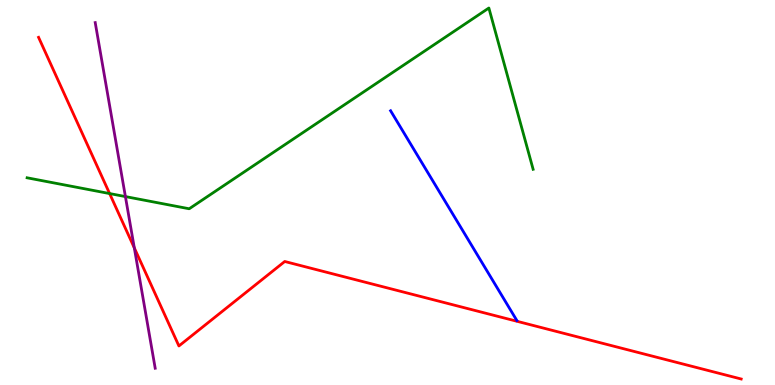[{'lines': ['blue', 'red'], 'intersections': []}, {'lines': ['green', 'red'], 'intersections': [{'x': 1.41, 'y': 4.97}]}, {'lines': ['purple', 'red'], 'intersections': [{'x': 1.73, 'y': 3.56}]}, {'lines': ['blue', 'green'], 'intersections': []}, {'lines': ['blue', 'purple'], 'intersections': []}, {'lines': ['green', 'purple'], 'intersections': [{'x': 1.62, 'y': 4.89}]}]